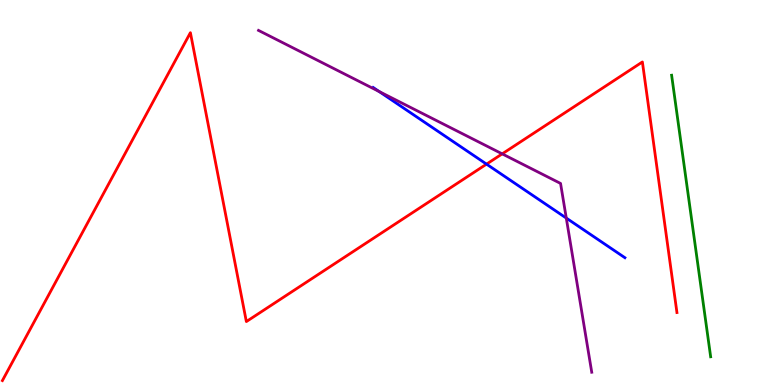[{'lines': ['blue', 'red'], 'intersections': [{'x': 6.28, 'y': 5.74}]}, {'lines': ['green', 'red'], 'intersections': []}, {'lines': ['purple', 'red'], 'intersections': [{'x': 6.48, 'y': 6.0}]}, {'lines': ['blue', 'green'], 'intersections': []}, {'lines': ['blue', 'purple'], 'intersections': [{'x': 4.89, 'y': 7.62}, {'x': 7.31, 'y': 4.34}]}, {'lines': ['green', 'purple'], 'intersections': []}]